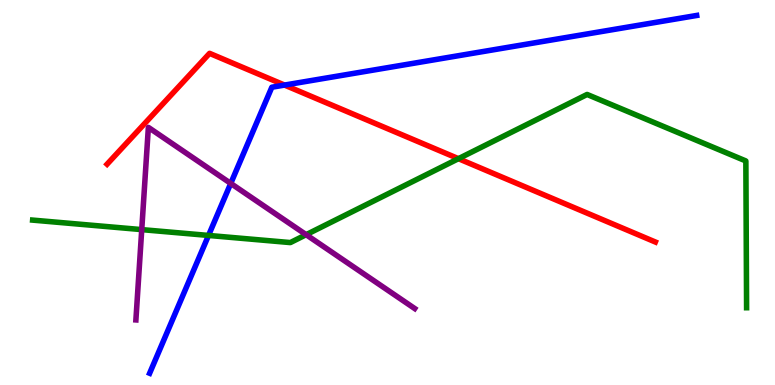[{'lines': ['blue', 'red'], 'intersections': [{'x': 3.67, 'y': 7.79}]}, {'lines': ['green', 'red'], 'intersections': [{'x': 5.92, 'y': 5.88}]}, {'lines': ['purple', 'red'], 'intersections': []}, {'lines': ['blue', 'green'], 'intersections': [{'x': 2.69, 'y': 3.88}]}, {'lines': ['blue', 'purple'], 'intersections': [{'x': 2.98, 'y': 5.24}]}, {'lines': ['green', 'purple'], 'intersections': [{'x': 1.83, 'y': 4.04}, {'x': 3.95, 'y': 3.9}]}]